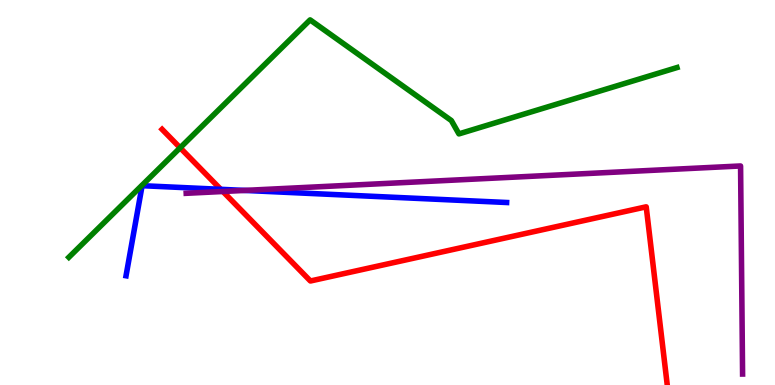[{'lines': ['blue', 'red'], 'intersections': [{'x': 2.85, 'y': 5.08}]}, {'lines': ['green', 'red'], 'intersections': [{'x': 2.32, 'y': 6.16}]}, {'lines': ['purple', 'red'], 'intersections': [{'x': 2.88, 'y': 5.03}]}, {'lines': ['blue', 'green'], 'intersections': []}, {'lines': ['blue', 'purple'], 'intersections': [{'x': 3.16, 'y': 5.05}]}, {'lines': ['green', 'purple'], 'intersections': []}]